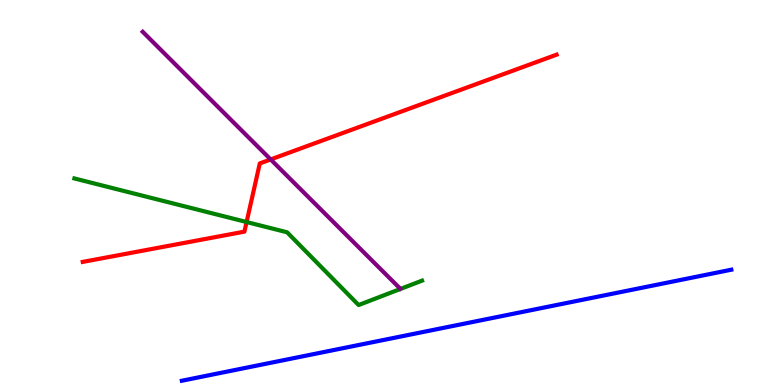[{'lines': ['blue', 'red'], 'intersections': []}, {'lines': ['green', 'red'], 'intersections': [{'x': 3.18, 'y': 4.23}]}, {'lines': ['purple', 'red'], 'intersections': [{'x': 3.49, 'y': 5.86}]}, {'lines': ['blue', 'green'], 'intersections': []}, {'lines': ['blue', 'purple'], 'intersections': []}, {'lines': ['green', 'purple'], 'intersections': []}]